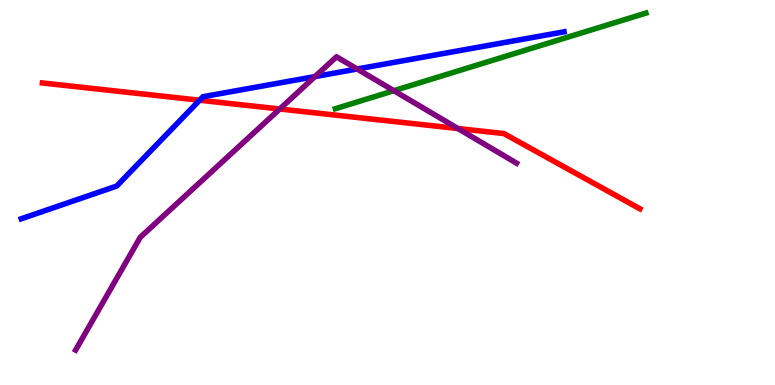[{'lines': ['blue', 'red'], 'intersections': [{'x': 2.58, 'y': 7.4}]}, {'lines': ['green', 'red'], 'intersections': []}, {'lines': ['purple', 'red'], 'intersections': [{'x': 3.61, 'y': 7.17}, {'x': 5.91, 'y': 6.66}]}, {'lines': ['blue', 'green'], 'intersections': []}, {'lines': ['blue', 'purple'], 'intersections': [{'x': 4.06, 'y': 8.01}, {'x': 4.61, 'y': 8.21}]}, {'lines': ['green', 'purple'], 'intersections': [{'x': 5.08, 'y': 7.64}]}]